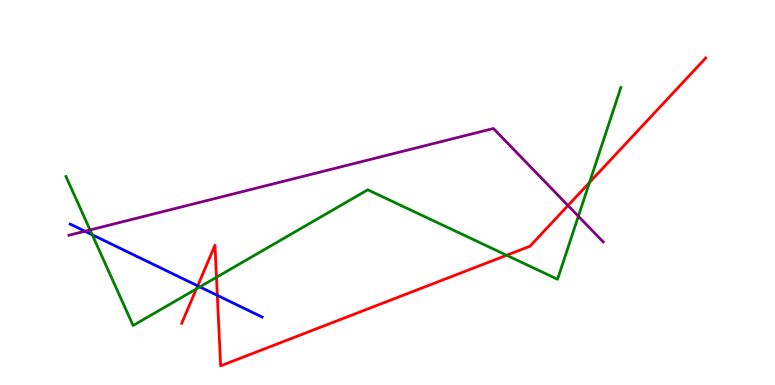[{'lines': ['blue', 'red'], 'intersections': [{'x': 2.55, 'y': 2.58}, {'x': 2.8, 'y': 2.33}]}, {'lines': ['green', 'red'], 'intersections': [{'x': 2.53, 'y': 2.5}, {'x': 2.79, 'y': 2.8}, {'x': 6.54, 'y': 3.37}, {'x': 7.61, 'y': 5.26}]}, {'lines': ['purple', 'red'], 'intersections': [{'x': 7.33, 'y': 4.66}]}, {'lines': ['blue', 'green'], 'intersections': [{'x': 1.19, 'y': 3.9}, {'x': 2.58, 'y': 2.55}]}, {'lines': ['blue', 'purple'], 'intersections': [{'x': 1.1, 'y': 3.99}]}, {'lines': ['green', 'purple'], 'intersections': [{'x': 1.16, 'y': 4.03}, {'x': 7.46, 'y': 4.38}]}]